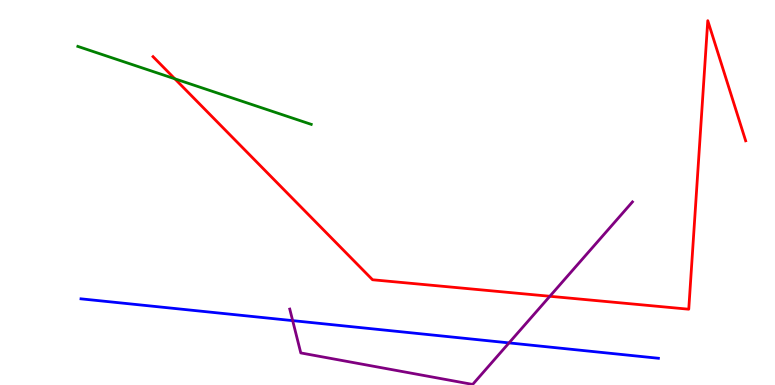[{'lines': ['blue', 'red'], 'intersections': []}, {'lines': ['green', 'red'], 'intersections': [{'x': 2.26, 'y': 7.95}]}, {'lines': ['purple', 'red'], 'intersections': [{'x': 7.09, 'y': 2.3}]}, {'lines': ['blue', 'green'], 'intersections': []}, {'lines': ['blue', 'purple'], 'intersections': [{'x': 3.78, 'y': 1.67}, {'x': 6.57, 'y': 1.09}]}, {'lines': ['green', 'purple'], 'intersections': []}]